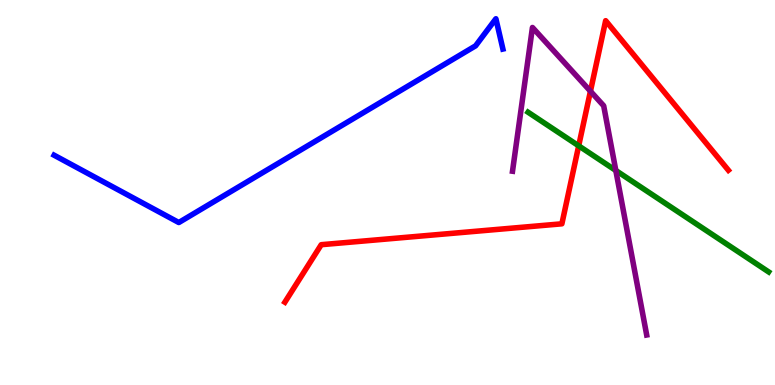[{'lines': ['blue', 'red'], 'intersections': []}, {'lines': ['green', 'red'], 'intersections': [{'x': 7.47, 'y': 6.21}]}, {'lines': ['purple', 'red'], 'intersections': [{'x': 7.62, 'y': 7.63}]}, {'lines': ['blue', 'green'], 'intersections': []}, {'lines': ['blue', 'purple'], 'intersections': []}, {'lines': ['green', 'purple'], 'intersections': [{'x': 7.95, 'y': 5.57}]}]